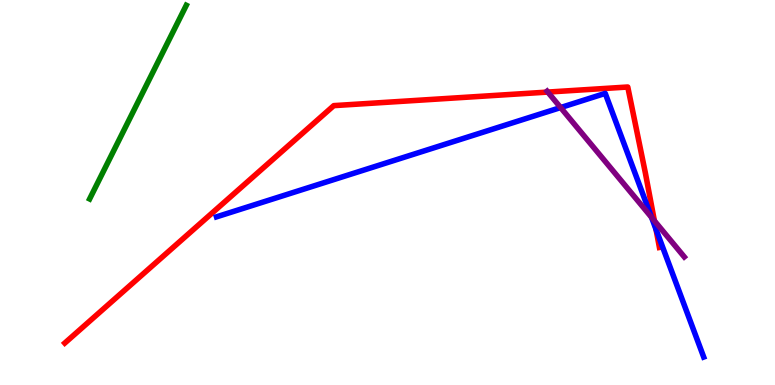[{'lines': ['blue', 'red'], 'intersections': [{'x': 8.46, 'y': 4.04}]}, {'lines': ['green', 'red'], 'intersections': []}, {'lines': ['purple', 'red'], 'intersections': [{'x': 7.07, 'y': 7.61}, {'x': 8.44, 'y': 4.26}]}, {'lines': ['blue', 'green'], 'intersections': []}, {'lines': ['blue', 'purple'], 'intersections': [{'x': 7.23, 'y': 7.21}, {'x': 8.41, 'y': 4.36}]}, {'lines': ['green', 'purple'], 'intersections': []}]